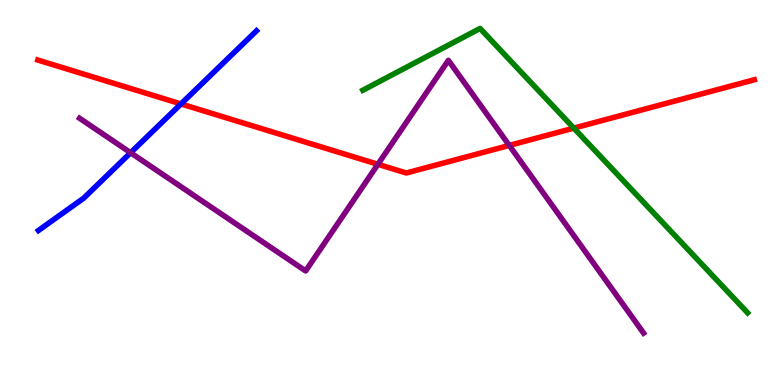[{'lines': ['blue', 'red'], 'intersections': [{'x': 2.34, 'y': 7.3}]}, {'lines': ['green', 'red'], 'intersections': [{'x': 7.4, 'y': 6.67}]}, {'lines': ['purple', 'red'], 'intersections': [{'x': 4.88, 'y': 5.73}, {'x': 6.57, 'y': 6.22}]}, {'lines': ['blue', 'green'], 'intersections': []}, {'lines': ['blue', 'purple'], 'intersections': [{'x': 1.69, 'y': 6.03}]}, {'lines': ['green', 'purple'], 'intersections': []}]